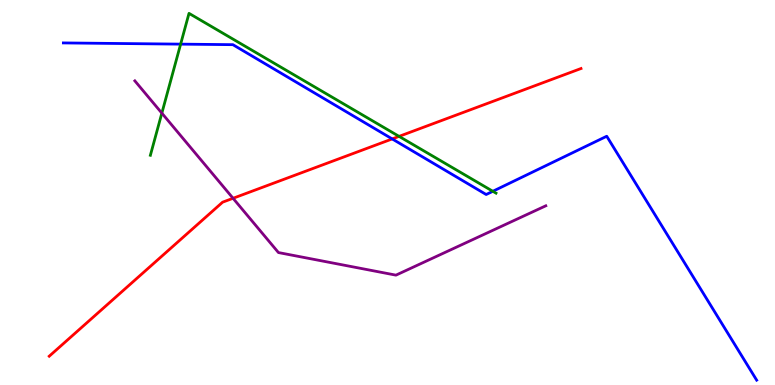[{'lines': ['blue', 'red'], 'intersections': [{'x': 5.06, 'y': 6.39}]}, {'lines': ['green', 'red'], 'intersections': [{'x': 5.15, 'y': 6.46}]}, {'lines': ['purple', 'red'], 'intersections': [{'x': 3.01, 'y': 4.85}]}, {'lines': ['blue', 'green'], 'intersections': [{'x': 2.33, 'y': 8.85}, {'x': 6.36, 'y': 5.03}]}, {'lines': ['blue', 'purple'], 'intersections': []}, {'lines': ['green', 'purple'], 'intersections': [{'x': 2.09, 'y': 7.06}]}]